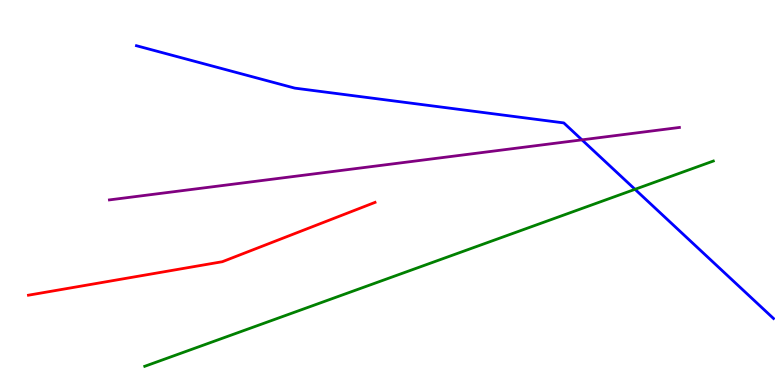[{'lines': ['blue', 'red'], 'intersections': []}, {'lines': ['green', 'red'], 'intersections': []}, {'lines': ['purple', 'red'], 'intersections': []}, {'lines': ['blue', 'green'], 'intersections': [{'x': 8.19, 'y': 5.08}]}, {'lines': ['blue', 'purple'], 'intersections': [{'x': 7.51, 'y': 6.37}]}, {'lines': ['green', 'purple'], 'intersections': []}]